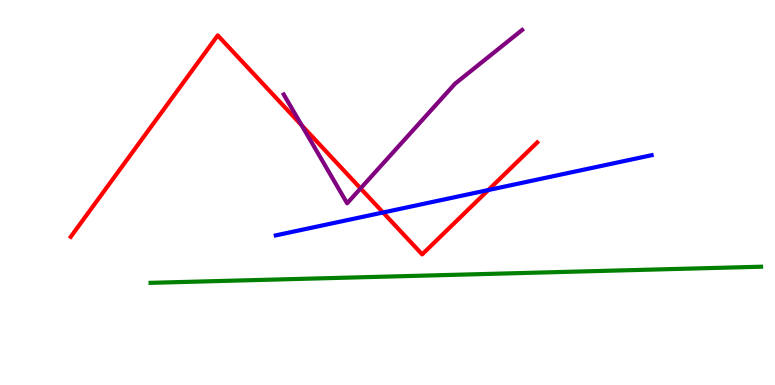[{'lines': ['blue', 'red'], 'intersections': [{'x': 4.94, 'y': 4.48}, {'x': 6.3, 'y': 5.06}]}, {'lines': ['green', 'red'], 'intersections': []}, {'lines': ['purple', 'red'], 'intersections': [{'x': 3.89, 'y': 6.74}, {'x': 4.65, 'y': 5.11}]}, {'lines': ['blue', 'green'], 'intersections': []}, {'lines': ['blue', 'purple'], 'intersections': []}, {'lines': ['green', 'purple'], 'intersections': []}]